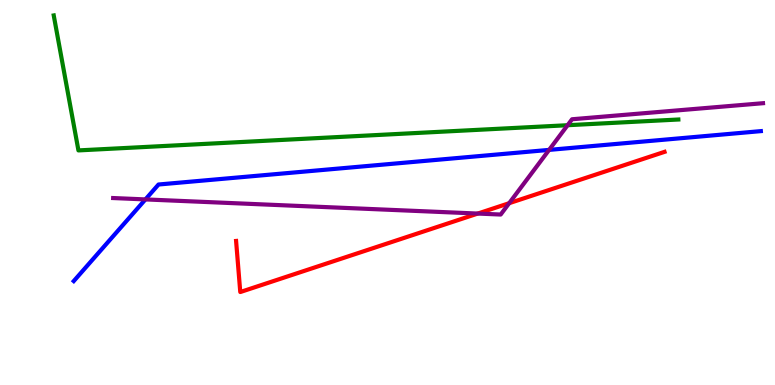[{'lines': ['blue', 'red'], 'intersections': []}, {'lines': ['green', 'red'], 'intersections': []}, {'lines': ['purple', 'red'], 'intersections': [{'x': 6.16, 'y': 4.45}, {'x': 6.57, 'y': 4.72}]}, {'lines': ['blue', 'green'], 'intersections': []}, {'lines': ['blue', 'purple'], 'intersections': [{'x': 1.88, 'y': 4.82}, {'x': 7.09, 'y': 6.11}]}, {'lines': ['green', 'purple'], 'intersections': [{'x': 7.32, 'y': 6.75}]}]